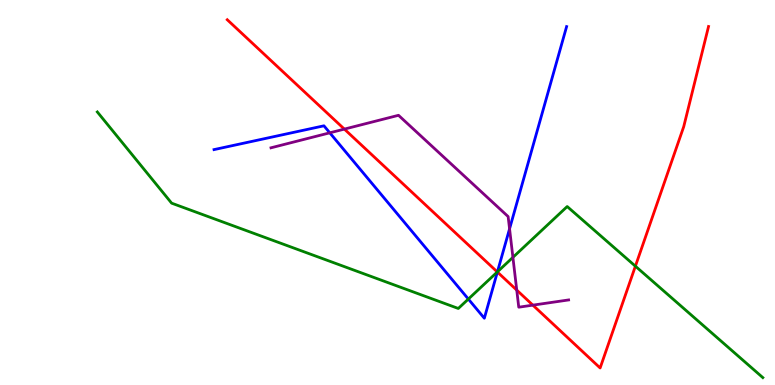[{'lines': ['blue', 'red'], 'intersections': [{'x': 6.42, 'y': 2.93}]}, {'lines': ['green', 'red'], 'intersections': [{'x': 6.42, 'y': 2.94}, {'x': 8.2, 'y': 3.09}]}, {'lines': ['purple', 'red'], 'intersections': [{'x': 4.44, 'y': 6.65}, {'x': 6.67, 'y': 2.47}, {'x': 6.88, 'y': 2.07}]}, {'lines': ['blue', 'green'], 'intersections': [{'x': 6.04, 'y': 2.23}, {'x': 6.42, 'y': 2.94}]}, {'lines': ['blue', 'purple'], 'intersections': [{'x': 4.26, 'y': 6.55}, {'x': 6.58, 'y': 4.06}]}, {'lines': ['green', 'purple'], 'intersections': [{'x': 6.62, 'y': 3.32}]}]